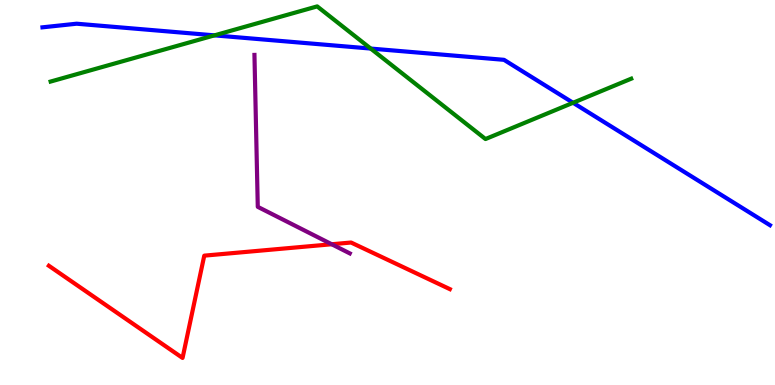[{'lines': ['blue', 'red'], 'intersections': []}, {'lines': ['green', 'red'], 'intersections': []}, {'lines': ['purple', 'red'], 'intersections': [{'x': 4.28, 'y': 3.66}]}, {'lines': ['blue', 'green'], 'intersections': [{'x': 2.77, 'y': 9.08}, {'x': 4.78, 'y': 8.74}, {'x': 7.39, 'y': 7.33}]}, {'lines': ['blue', 'purple'], 'intersections': []}, {'lines': ['green', 'purple'], 'intersections': []}]